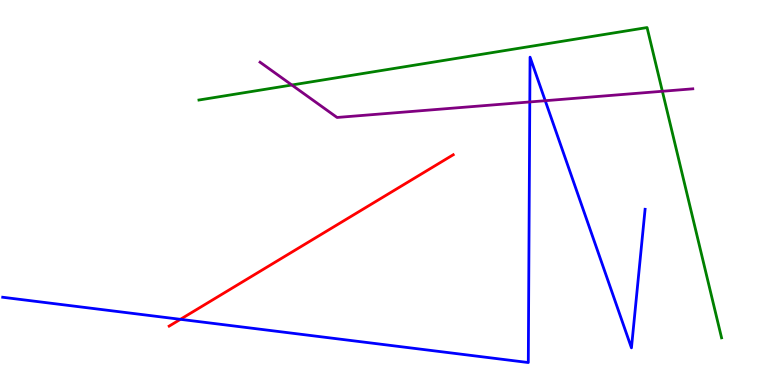[{'lines': ['blue', 'red'], 'intersections': [{'x': 2.33, 'y': 1.71}]}, {'lines': ['green', 'red'], 'intersections': []}, {'lines': ['purple', 'red'], 'intersections': []}, {'lines': ['blue', 'green'], 'intersections': []}, {'lines': ['blue', 'purple'], 'intersections': [{'x': 6.84, 'y': 7.35}, {'x': 7.04, 'y': 7.38}]}, {'lines': ['green', 'purple'], 'intersections': [{'x': 3.77, 'y': 7.79}, {'x': 8.55, 'y': 7.63}]}]